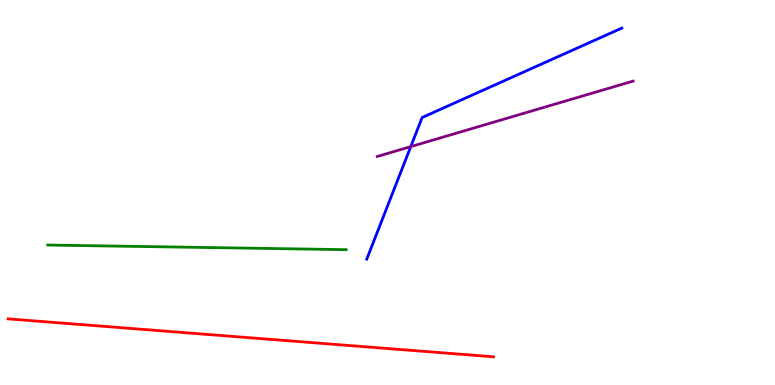[{'lines': ['blue', 'red'], 'intersections': []}, {'lines': ['green', 'red'], 'intersections': []}, {'lines': ['purple', 'red'], 'intersections': []}, {'lines': ['blue', 'green'], 'intersections': []}, {'lines': ['blue', 'purple'], 'intersections': [{'x': 5.3, 'y': 6.19}]}, {'lines': ['green', 'purple'], 'intersections': []}]